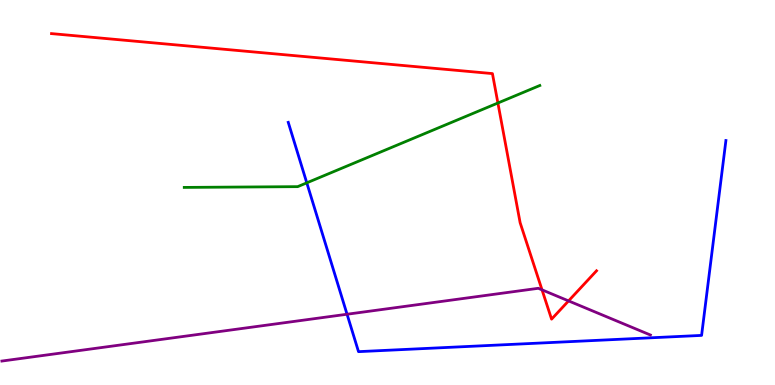[{'lines': ['blue', 'red'], 'intersections': []}, {'lines': ['green', 'red'], 'intersections': [{'x': 6.42, 'y': 7.32}]}, {'lines': ['purple', 'red'], 'intersections': [{'x': 6.99, 'y': 2.47}, {'x': 7.34, 'y': 2.18}]}, {'lines': ['blue', 'green'], 'intersections': [{'x': 3.96, 'y': 5.25}]}, {'lines': ['blue', 'purple'], 'intersections': [{'x': 4.48, 'y': 1.84}]}, {'lines': ['green', 'purple'], 'intersections': []}]